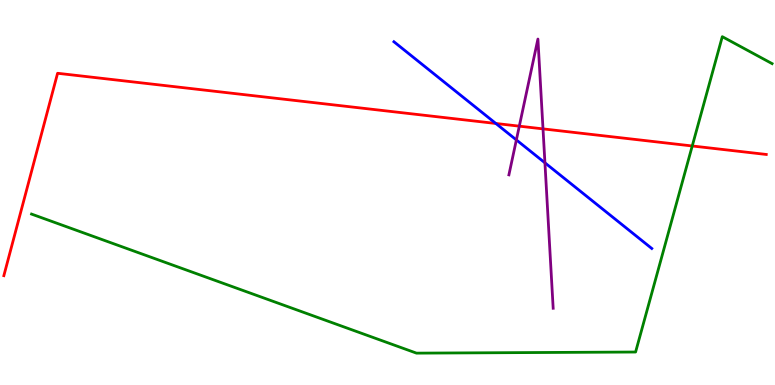[{'lines': ['blue', 'red'], 'intersections': [{'x': 6.4, 'y': 6.79}]}, {'lines': ['green', 'red'], 'intersections': [{'x': 8.93, 'y': 6.21}]}, {'lines': ['purple', 'red'], 'intersections': [{'x': 6.7, 'y': 6.72}, {'x': 7.01, 'y': 6.65}]}, {'lines': ['blue', 'green'], 'intersections': []}, {'lines': ['blue', 'purple'], 'intersections': [{'x': 6.66, 'y': 6.37}, {'x': 7.03, 'y': 5.77}]}, {'lines': ['green', 'purple'], 'intersections': []}]